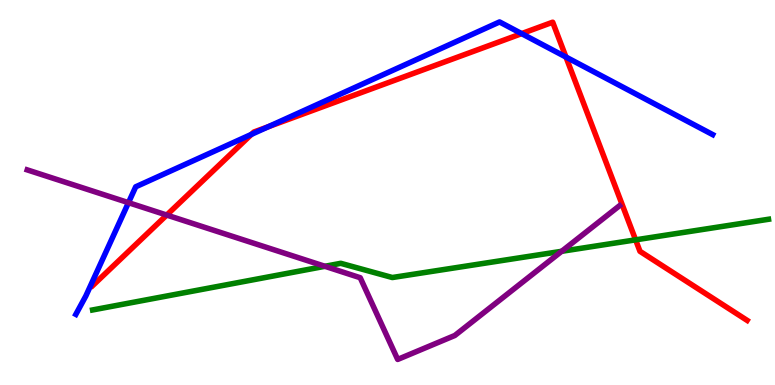[{'lines': ['blue', 'red'], 'intersections': [{'x': 3.24, 'y': 6.51}, {'x': 3.46, 'y': 6.71}, {'x': 6.73, 'y': 9.13}, {'x': 7.3, 'y': 8.52}]}, {'lines': ['green', 'red'], 'intersections': [{'x': 8.2, 'y': 3.77}]}, {'lines': ['purple', 'red'], 'intersections': [{'x': 2.15, 'y': 4.41}]}, {'lines': ['blue', 'green'], 'intersections': []}, {'lines': ['blue', 'purple'], 'intersections': [{'x': 1.66, 'y': 4.74}]}, {'lines': ['green', 'purple'], 'intersections': [{'x': 4.19, 'y': 3.08}, {'x': 7.25, 'y': 3.47}]}]